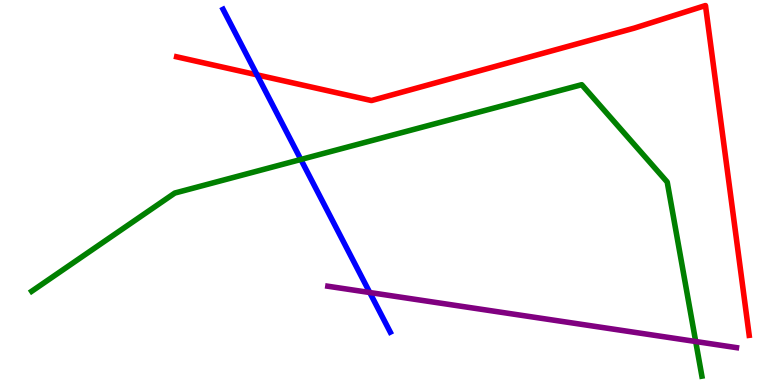[{'lines': ['blue', 'red'], 'intersections': [{'x': 3.32, 'y': 8.06}]}, {'lines': ['green', 'red'], 'intersections': []}, {'lines': ['purple', 'red'], 'intersections': []}, {'lines': ['blue', 'green'], 'intersections': [{'x': 3.88, 'y': 5.86}]}, {'lines': ['blue', 'purple'], 'intersections': [{'x': 4.77, 'y': 2.4}]}, {'lines': ['green', 'purple'], 'intersections': [{'x': 8.98, 'y': 1.13}]}]